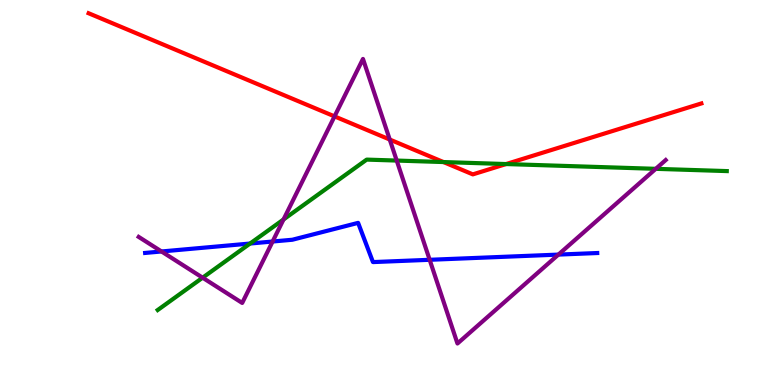[{'lines': ['blue', 'red'], 'intersections': []}, {'lines': ['green', 'red'], 'intersections': [{'x': 5.72, 'y': 5.79}, {'x': 6.53, 'y': 5.74}]}, {'lines': ['purple', 'red'], 'intersections': [{'x': 4.32, 'y': 6.98}, {'x': 5.03, 'y': 6.38}]}, {'lines': ['blue', 'green'], 'intersections': [{'x': 3.23, 'y': 3.67}]}, {'lines': ['blue', 'purple'], 'intersections': [{'x': 2.08, 'y': 3.47}, {'x': 3.52, 'y': 3.73}, {'x': 5.54, 'y': 3.25}, {'x': 7.21, 'y': 3.39}]}, {'lines': ['green', 'purple'], 'intersections': [{'x': 2.61, 'y': 2.79}, {'x': 3.66, 'y': 4.3}, {'x': 5.12, 'y': 5.83}, {'x': 8.46, 'y': 5.61}]}]